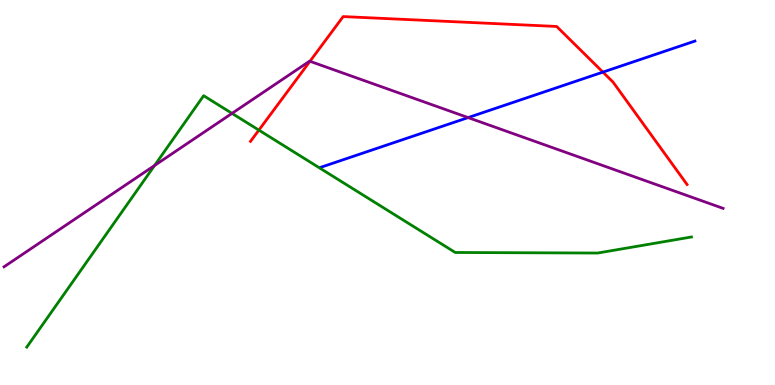[{'lines': ['blue', 'red'], 'intersections': [{'x': 7.78, 'y': 8.13}]}, {'lines': ['green', 'red'], 'intersections': [{'x': 3.34, 'y': 6.62}]}, {'lines': ['purple', 'red'], 'intersections': [{'x': 4.0, 'y': 8.41}]}, {'lines': ['blue', 'green'], 'intersections': []}, {'lines': ['blue', 'purple'], 'intersections': [{'x': 6.04, 'y': 6.95}]}, {'lines': ['green', 'purple'], 'intersections': [{'x': 1.99, 'y': 5.7}, {'x': 2.99, 'y': 7.06}]}]